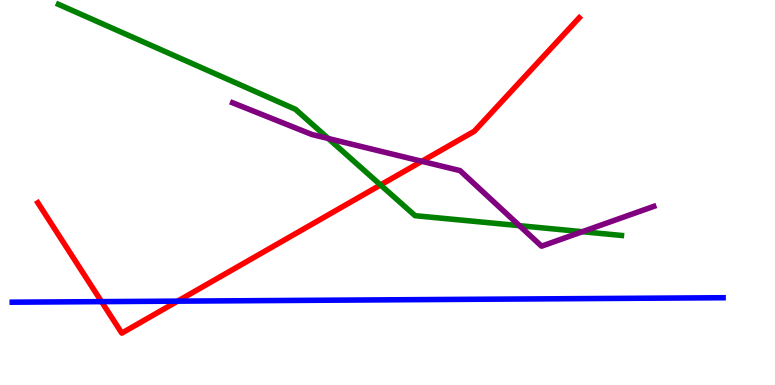[{'lines': ['blue', 'red'], 'intersections': [{'x': 1.31, 'y': 2.17}, {'x': 2.29, 'y': 2.18}]}, {'lines': ['green', 'red'], 'intersections': [{'x': 4.91, 'y': 5.2}]}, {'lines': ['purple', 'red'], 'intersections': [{'x': 5.44, 'y': 5.81}]}, {'lines': ['blue', 'green'], 'intersections': []}, {'lines': ['blue', 'purple'], 'intersections': []}, {'lines': ['green', 'purple'], 'intersections': [{'x': 4.24, 'y': 6.4}, {'x': 6.7, 'y': 4.14}, {'x': 7.51, 'y': 3.98}]}]